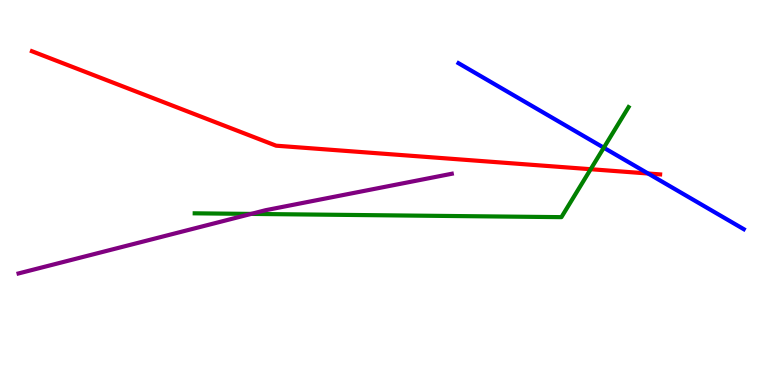[{'lines': ['blue', 'red'], 'intersections': [{'x': 8.36, 'y': 5.49}]}, {'lines': ['green', 'red'], 'intersections': [{'x': 7.62, 'y': 5.6}]}, {'lines': ['purple', 'red'], 'intersections': []}, {'lines': ['blue', 'green'], 'intersections': [{'x': 7.79, 'y': 6.16}]}, {'lines': ['blue', 'purple'], 'intersections': []}, {'lines': ['green', 'purple'], 'intersections': [{'x': 3.24, 'y': 4.44}]}]